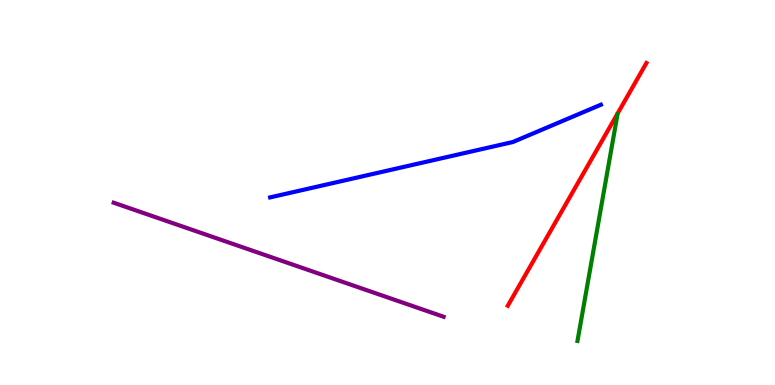[{'lines': ['blue', 'red'], 'intersections': []}, {'lines': ['green', 'red'], 'intersections': []}, {'lines': ['purple', 'red'], 'intersections': []}, {'lines': ['blue', 'green'], 'intersections': []}, {'lines': ['blue', 'purple'], 'intersections': []}, {'lines': ['green', 'purple'], 'intersections': []}]